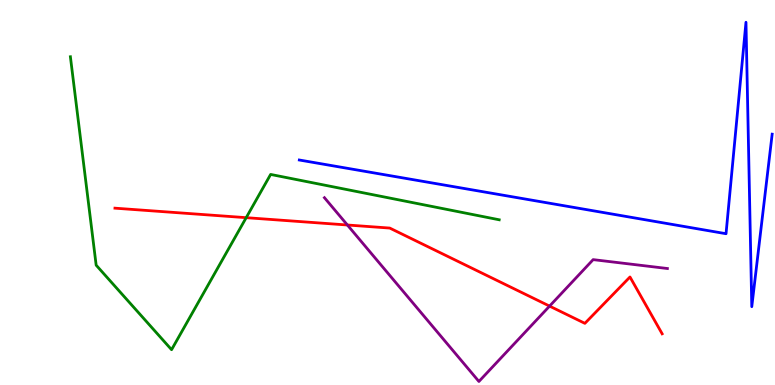[{'lines': ['blue', 'red'], 'intersections': []}, {'lines': ['green', 'red'], 'intersections': [{'x': 3.18, 'y': 4.35}]}, {'lines': ['purple', 'red'], 'intersections': [{'x': 4.48, 'y': 4.16}, {'x': 7.09, 'y': 2.05}]}, {'lines': ['blue', 'green'], 'intersections': []}, {'lines': ['blue', 'purple'], 'intersections': []}, {'lines': ['green', 'purple'], 'intersections': []}]